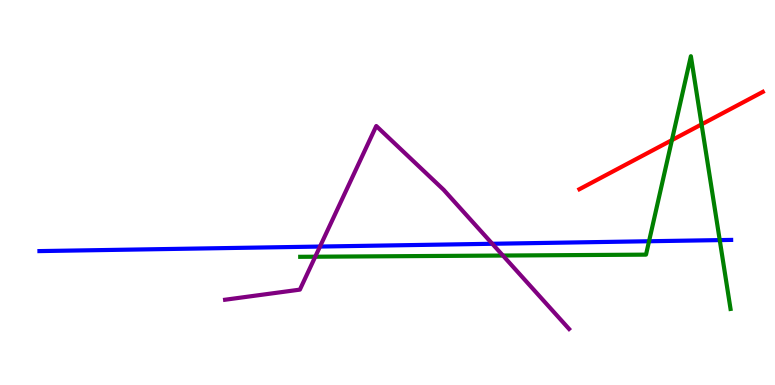[{'lines': ['blue', 'red'], 'intersections': []}, {'lines': ['green', 'red'], 'intersections': [{'x': 8.67, 'y': 6.36}, {'x': 9.05, 'y': 6.77}]}, {'lines': ['purple', 'red'], 'intersections': []}, {'lines': ['blue', 'green'], 'intersections': [{'x': 8.37, 'y': 3.73}, {'x': 9.29, 'y': 3.76}]}, {'lines': ['blue', 'purple'], 'intersections': [{'x': 4.13, 'y': 3.6}, {'x': 6.35, 'y': 3.67}]}, {'lines': ['green', 'purple'], 'intersections': [{'x': 4.07, 'y': 3.33}, {'x': 6.49, 'y': 3.36}]}]